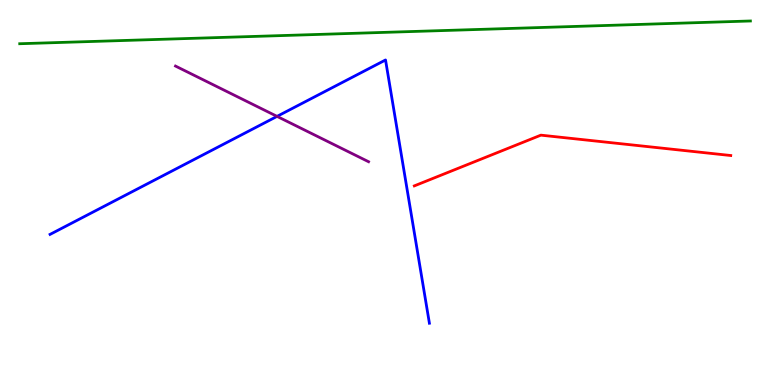[{'lines': ['blue', 'red'], 'intersections': []}, {'lines': ['green', 'red'], 'intersections': []}, {'lines': ['purple', 'red'], 'intersections': []}, {'lines': ['blue', 'green'], 'intersections': []}, {'lines': ['blue', 'purple'], 'intersections': [{'x': 3.57, 'y': 6.98}]}, {'lines': ['green', 'purple'], 'intersections': []}]